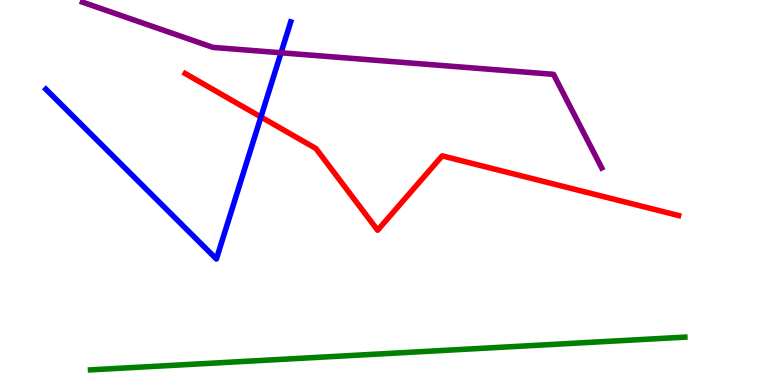[{'lines': ['blue', 'red'], 'intersections': [{'x': 3.37, 'y': 6.96}]}, {'lines': ['green', 'red'], 'intersections': []}, {'lines': ['purple', 'red'], 'intersections': []}, {'lines': ['blue', 'green'], 'intersections': []}, {'lines': ['blue', 'purple'], 'intersections': [{'x': 3.63, 'y': 8.63}]}, {'lines': ['green', 'purple'], 'intersections': []}]